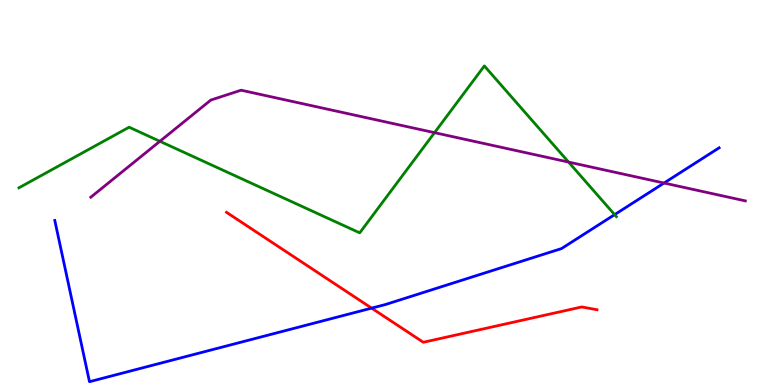[{'lines': ['blue', 'red'], 'intersections': [{'x': 4.8, 'y': 2.0}]}, {'lines': ['green', 'red'], 'intersections': []}, {'lines': ['purple', 'red'], 'intersections': []}, {'lines': ['blue', 'green'], 'intersections': [{'x': 7.93, 'y': 4.43}]}, {'lines': ['blue', 'purple'], 'intersections': [{'x': 8.57, 'y': 5.25}]}, {'lines': ['green', 'purple'], 'intersections': [{'x': 2.06, 'y': 6.33}, {'x': 5.61, 'y': 6.55}, {'x': 7.34, 'y': 5.79}]}]